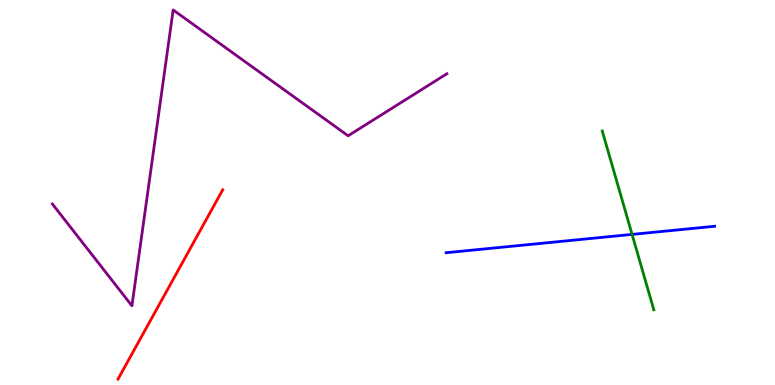[{'lines': ['blue', 'red'], 'intersections': []}, {'lines': ['green', 'red'], 'intersections': []}, {'lines': ['purple', 'red'], 'intersections': []}, {'lines': ['blue', 'green'], 'intersections': [{'x': 8.16, 'y': 3.91}]}, {'lines': ['blue', 'purple'], 'intersections': []}, {'lines': ['green', 'purple'], 'intersections': []}]